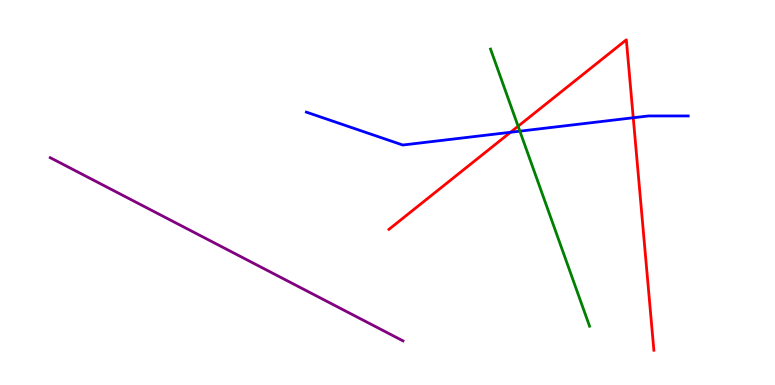[{'lines': ['blue', 'red'], 'intersections': [{'x': 6.59, 'y': 6.56}, {'x': 8.17, 'y': 6.94}]}, {'lines': ['green', 'red'], 'intersections': [{'x': 6.69, 'y': 6.72}]}, {'lines': ['purple', 'red'], 'intersections': []}, {'lines': ['blue', 'green'], 'intersections': [{'x': 6.71, 'y': 6.59}]}, {'lines': ['blue', 'purple'], 'intersections': []}, {'lines': ['green', 'purple'], 'intersections': []}]